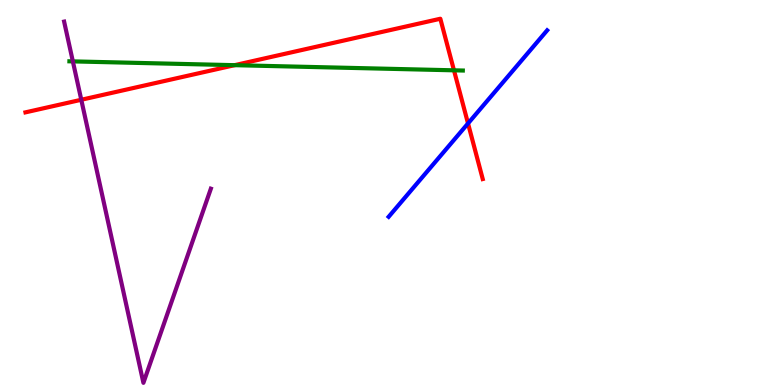[{'lines': ['blue', 'red'], 'intersections': [{'x': 6.04, 'y': 6.79}]}, {'lines': ['green', 'red'], 'intersections': [{'x': 3.03, 'y': 8.31}, {'x': 5.86, 'y': 8.17}]}, {'lines': ['purple', 'red'], 'intersections': [{'x': 1.05, 'y': 7.41}]}, {'lines': ['blue', 'green'], 'intersections': []}, {'lines': ['blue', 'purple'], 'intersections': []}, {'lines': ['green', 'purple'], 'intersections': [{'x': 0.94, 'y': 8.41}]}]